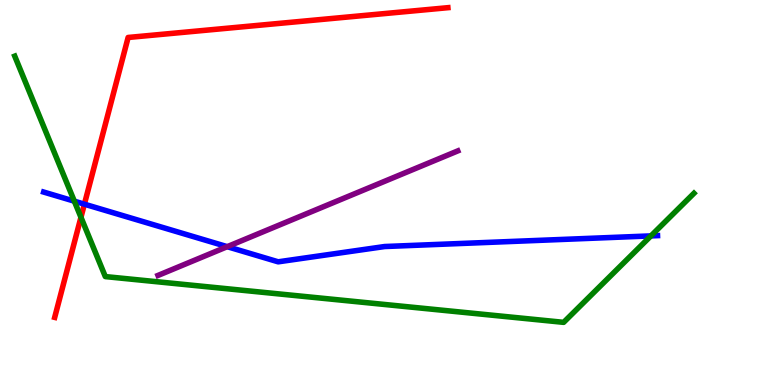[{'lines': ['blue', 'red'], 'intersections': [{'x': 1.09, 'y': 4.7}]}, {'lines': ['green', 'red'], 'intersections': [{'x': 1.04, 'y': 4.36}]}, {'lines': ['purple', 'red'], 'intersections': []}, {'lines': ['blue', 'green'], 'intersections': [{'x': 0.959, 'y': 4.77}, {'x': 8.4, 'y': 3.87}]}, {'lines': ['blue', 'purple'], 'intersections': [{'x': 2.93, 'y': 3.59}]}, {'lines': ['green', 'purple'], 'intersections': []}]